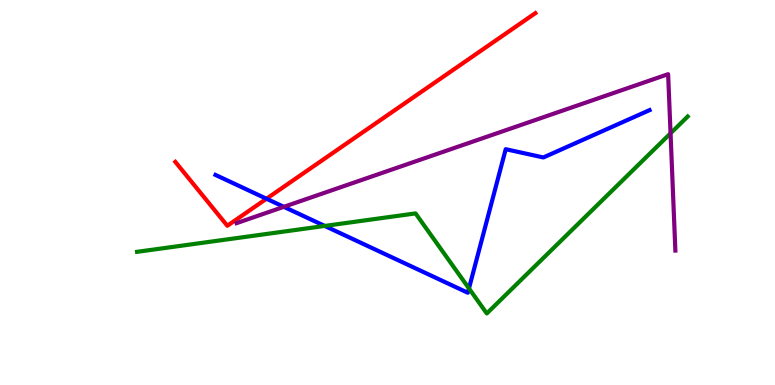[{'lines': ['blue', 'red'], 'intersections': [{'x': 3.44, 'y': 4.84}]}, {'lines': ['green', 'red'], 'intersections': []}, {'lines': ['purple', 'red'], 'intersections': []}, {'lines': ['blue', 'green'], 'intersections': [{'x': 4.19, 'y': 4.13}, {'x': 6.05, 'y': 2.51}]}, {'lines': ['blue', 'purple'], 'intersections': [{'x': 3.66, 'y': 4.63}]}, {'lines': ['green', 'purple'], 'intersections': [{'x': 8.65, 'y': 6.54}]}]